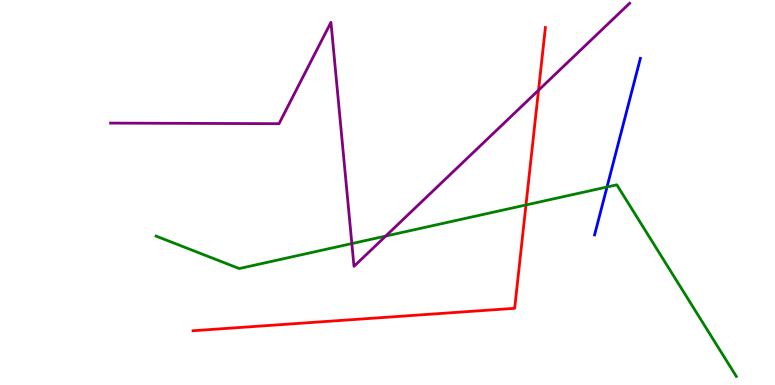[{'lines': ['blue', 'red'], 'intersections': []}, {'lines': ['green', 'red'], 'intersections': [{'x': 6.79, 'y': 4.68}]}, {'lines': ['purple', 'red'], 'intersections': [{'x': 6.95, 'y': 7.66}]}, {'lines': ['blue', 'green'], 'intersections': [{'x': 7.83, 'y': 5.14}]}, {'lines': ['blue', 'purple'], 'intersections': []}, {'lines': ['green', 'purple'], 'intersections': [{'x': 4.54, 'y': 3.67}, {'x': 4.98, 'y': 3.87}]}]